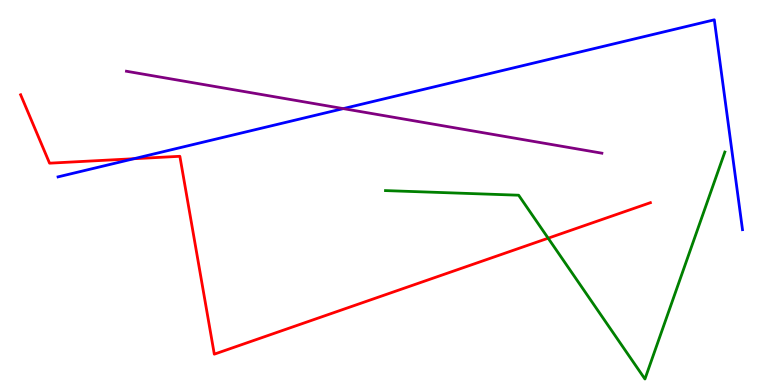[{'lines': ['blue', 'red'], 'intersections': [{'x': 1.73, 'y': 5.88}]}, {'lines': ['green', 'red'], 'intersections': [{'x': 7.07, 'y': 3.81}]}, {'lines': ['purple', 'red'], 'intersections': []}, {'lines': ['blue', 'green'], 'intersections': []}, {'lines': ['blue', 'purple'], 'intersections': [{'x': 4.43, 'y': 7.18}]}, {'lines': ['green', 'purple'], 'intersections': []}]